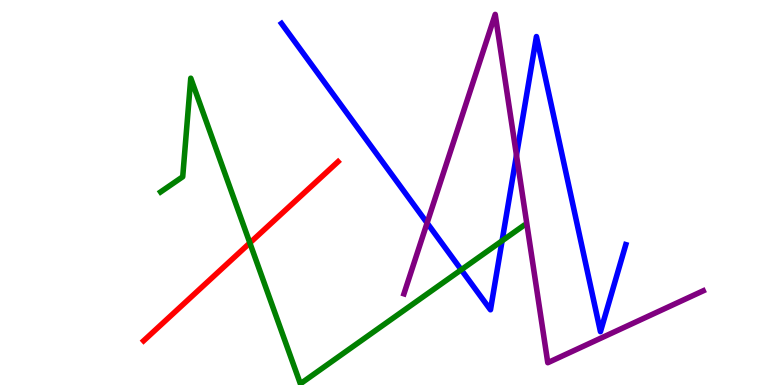[{'lines': ['blue', 'red'], 'intersections': []}, {'lines': ['green', 'red'], 'intersections': [{'x': 3.22, 'y': 3.69}]}, {'lines': ['purple', 'red'], 'intersections': []}, {'lines': ['blue', 'green'], 'intersections': [{'x': 5.95, 'y': 2.99}, {'x': 6.48, 'y': 3.75}]}, {'lines': ['blue', 'purple'], 'intersections': [{'x': 5.51, 'y': 4.21}, {'x': 6.66, 'y': 5.97}]}, {'lines': ['green', 'purple'], 'intersections': []}]